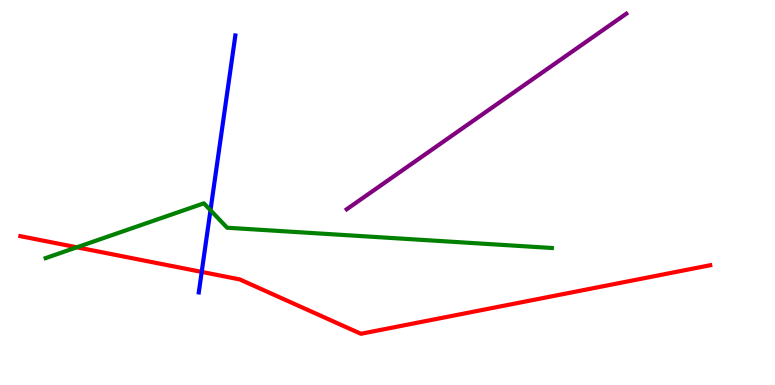[{'lines': ['blue', 'red'], 'intersections': [{'x': 2.6, 'y': 2.94}]}, {'lines': ['green', 'red'], 'intersections': [{'x': 0.992, 'y': 3.58}]}, {'lines': ['purple', 'red'], 'intersections': []}, {'lines': ['blue', 'green'], 'intersections': [{'x': 2.72, 'y': 4.54}]}, {'lines': ['blue', 'purple'], 'intersections': []}, {'lines': ['green', 'purple'], 'intersections': []}]